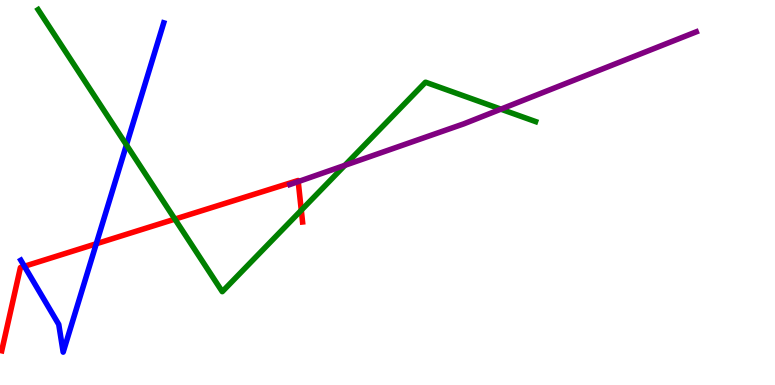[{'lines': ['blue', 'red'], 'intersections': [{'x': 0.315, 'y': 3.08}, {'x': 1.24, 'y': 3.67}]}, {'lines': ['green', 'red'], 'intersections': [{'x': 2.26, 'y': 4.31}, {'x': 3.89, 'y': 4.54}]}, {'lines': ['purple', 'red'], 'intersections': [{'x': 3.85, 'y': 5.28}]}, {'lines': ['blue', 'green'], 'intersections': [{'x': 1.63, 'y': 6.24}]}, {'lines': ['blue', 'purple'], 'intersections': []}, {'lines': ['green', 'purple'], 'intersections': [{'x': 4.45, 'y': 5.71}, {'x': 6.46, 'y': 7.16}]}]